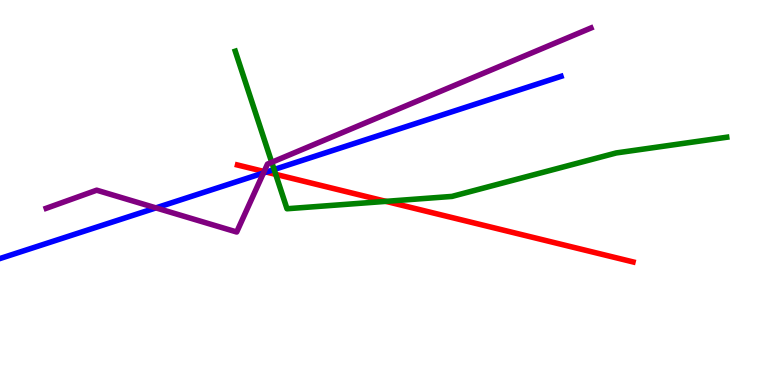[{'lines': ['blue', 'red'], 'intersections': [{'x': 3.44, 'y': 5.53}]}, {'lines': ['green', 'red'], 'intersections': [{'x': 3.56, 'y': 5.47}, {'x': 4.98, 'y': 4.77}]}, {'lines': ['purple', 'red'], 'intersections': [{'x': 3.41, 'y': 5.54}]}, {'lines': ['blue', 'green'], 'intersections': [{'x': 3.54, 'y': 5.6}]}, {'lines': ['blue', 'purple'], 'intersections': [{'x': 2.01, 'y': 4.6}, {'x': 3.4, 'y': 5.51}]}, {'lines': ['green', 'purple'], 'intersections': [{'x': 3.51, 'y': 5.78}]}]